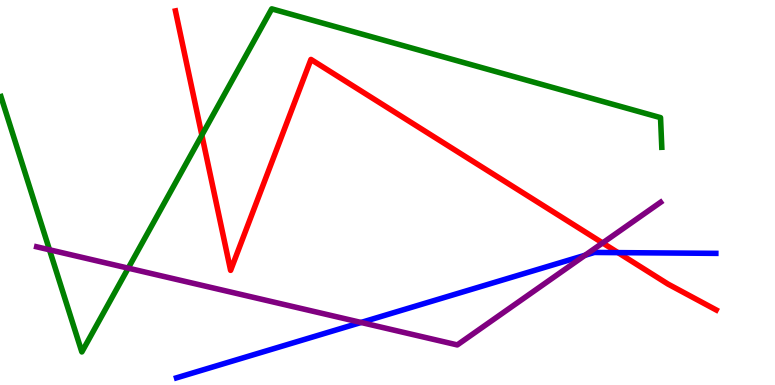[{'lines': ['blue', 'red'], 'intersections': [{'x': 7.97, 'y': 3.44}]}, {'lines': ['green', 'red'], 'intersections': [{'x': 2.6, 'y': 6.49}]}, {'lines': ['purple', 'red'], 'intersections': [{'x': 7.78, 'y': 3.69}]}, {'lines': ['blue', 'green'], 'intersections': []}, {'lines': ['blue', 'purple'], 'intersections': [{'x': 4.66, 'y': 1.62}, {'x': 7.55, 'y': 3.37}]}, {'lines': ['green', 'purple'], 'intersections': [{'x': 0.638, 'y': 3.51}, {'x': 1.65, 'y': 3.04}]}]